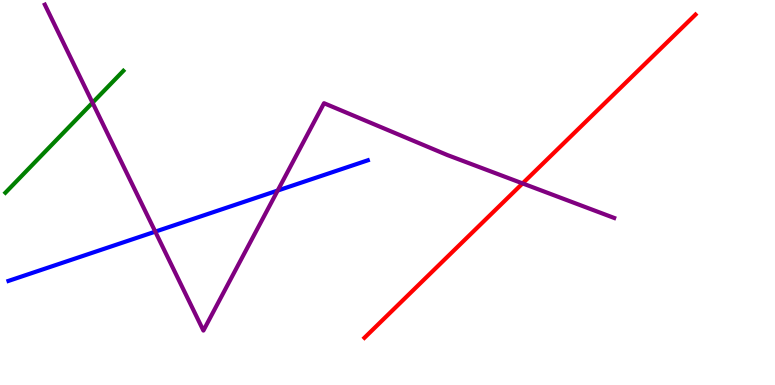[{'lines': ['blue', 'red'], 'intersections': []}, {'lines': ['green', 'red'], 'intersections': []}, {'lines': ['purple', 'red'], 'intersections': [{'x': 6.74, 'y': 5.24}]}, {'lines': ['blue', 'green'], 'intersections': []}, {'lines': ['blue', 'purple'], 'intersections': [{'x': 2.0, 'y': 3.98}, {'x': 3.58, 'y': 5.05}]}, {'lines': ['green', 'purple'], 'intersections': [{'x': 1.19, 'y': 7.33}]}]